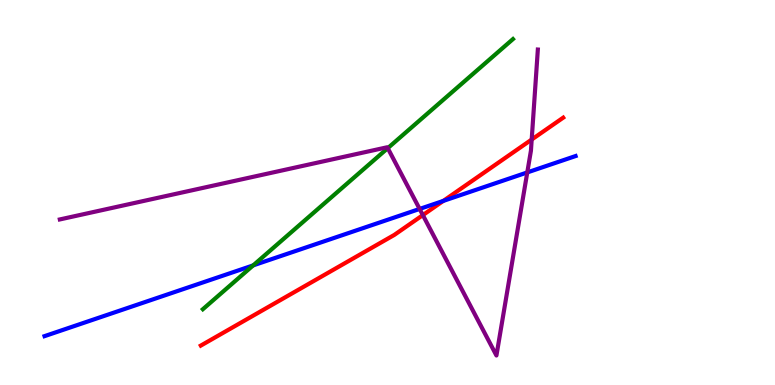[{'lines': ['blue', 'red'], 'intersections': [{'x': 5.72, 'y': 4.78}]}, {'lines': ['green', 'red'], 'intersections': []}, {'lines': ['purple', 'red'], 'intersections': [{'x': 5.46, 'y': 4.41}, {'x': 6.86, 'y': 6.38}]}, {'lines': ['blue', 'green'], 'intersections': [{'x': 3.27, 'y': 3.11}]}, {'lines': ['blue', 'purple'], 'intersections': [{'x': 5.41, 'y': 4.57}, {'x': 6.8, 'y': 5.52}]}, {'lines': ['green', 'purple'], 'intersections': [{'x': 5.0, 'y': 6.15}]}]